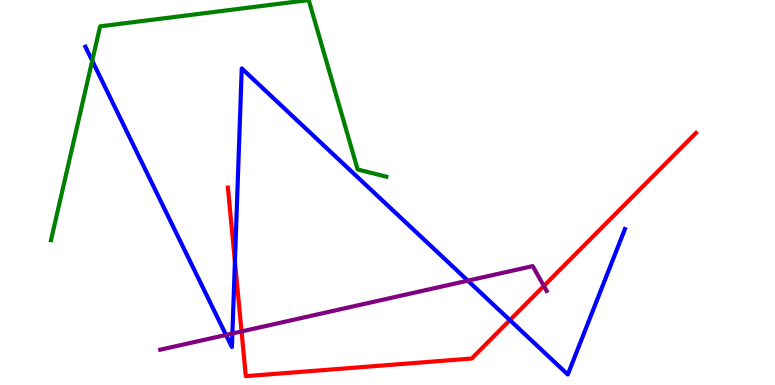[{'lines': ['blue', 'red'], 'intersections': [{'x': 3.03, 'y': 3.2}, {'x': 6.58, 'y': 1.68}]}, {'lines': ['green', 'red'], 'intersections': []}, {'lines': ['purple', 'red'], 'intersections': [{'x': 3.12, 'y': 1.39}, {'x': 7.02, 'y': 2.57}]}, {'lines': ['blue', 'green'], 'intersections': [{'x': 1.19, 'y': 8.42}]}, {'lines': ['blue', 'purple'], 'intersections': [{'x': 2.92, 'y': 1.3}, {'x': 3.0, 'y': 1.34}, {'x': 6.04, 'y': 2.71}]}, {'lines': ['green', 'purple'], 'intersections': []}]